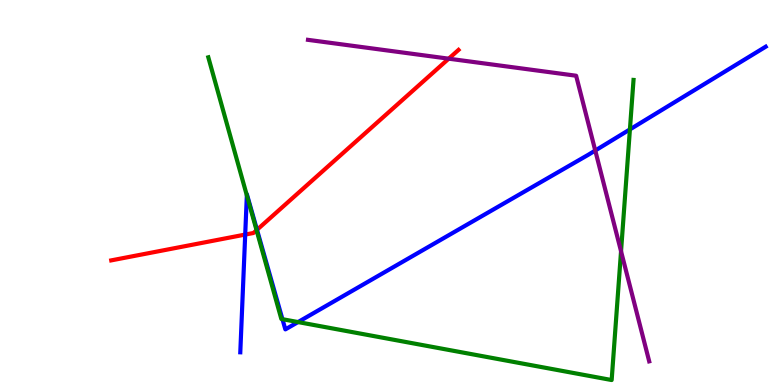[{'lines': ['blue', 'red'], 'intersections': [{'x': 3.16, 'y': 3.91}, {'x': 3.32, 'y': 4.03}]}, {'lines': ['green', 'red'], 'intersections': [{'x': 3.31, 'y': 4.02}]}, {'lines': ['purple', 'red'], 'intersections': [{'x': 5.79, 'y': 8.48}]}, {'lines': ['blue', 'green'], 'intersections': [{'x': 3.19, 'y': 4.93}, {'x': 3.64, 'y': 1.71}, {'x': 3.85, 'y': 1.63}, {'x': 8.13, 'y': 6.64}]}, {'lines': ['blue', 'purple'], 'intersections': [{'x': 7.68, 'y': 6.09}]}, {'lines': ['green', 'purple'], 'intersections': [{'x': 8.01, 'y': 3.47}]}]